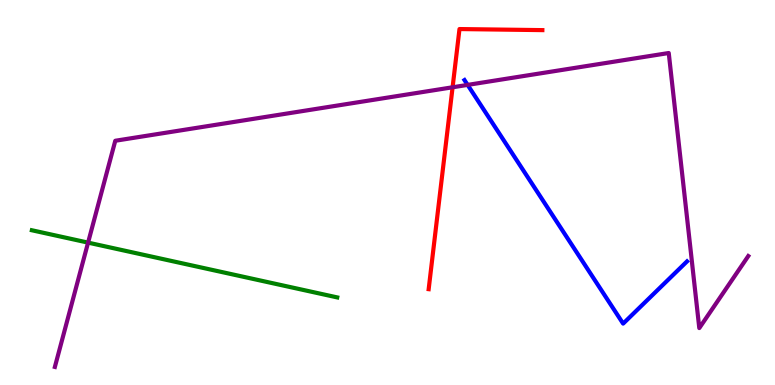[{'lines': ['blue', 'red'], 'intersections': []}, {'lines': ['green', 'red'], 'intersections': []}, {'lines': ['purple', 'red'], 'intersections': [{'x': 5.84, 'y': 7.73}]}, {'lines': ['blue', 'green'], 'intersections': []}, {'lines': ['blue', 'purple'], 'intersections': [{'x': 6.03, 'y': 7.79}]}, {'lines': ['green', 'purple'], 'intersections': [{'x': 1.14, 'y': 3.7}]}]